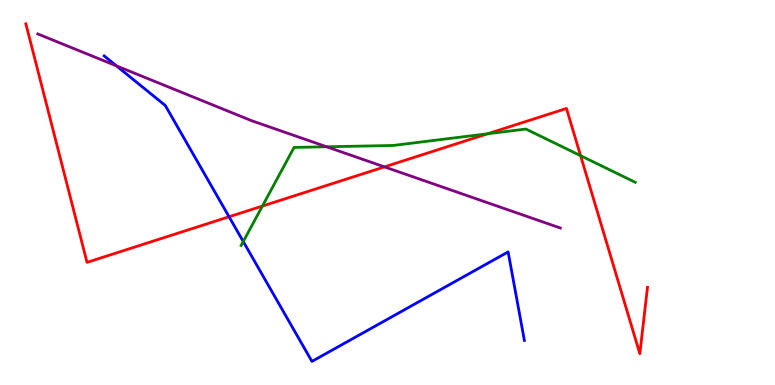[{'lines': ['blue', 'red'], 'intersections': [{'x': 2.96, 'y': 4.37}]}, {'lines': ['green', 'red'], 'intersections': [{'x': 3.39, 'y': 4.65}, {'x': 6.29, 'y': 6.53}, {'x': 7.49, 'y': 5.96}]}, {'lines': ['purple', 'red'], 'intersections': [{'x': 4.96, 'y': 5.67}]}, {'lines': ['blue', 'green'], 'intersections': [{'x': 3.14, 'y': 3.73}]}, {'lines': ['blue', 'purple'], 'intersections': [{'x': 1.5, 'y': 8.29}]}, {'lines': ['green', 'purple'], 'intersections': [{'x': 4.21, 'y': 6.19}]}]